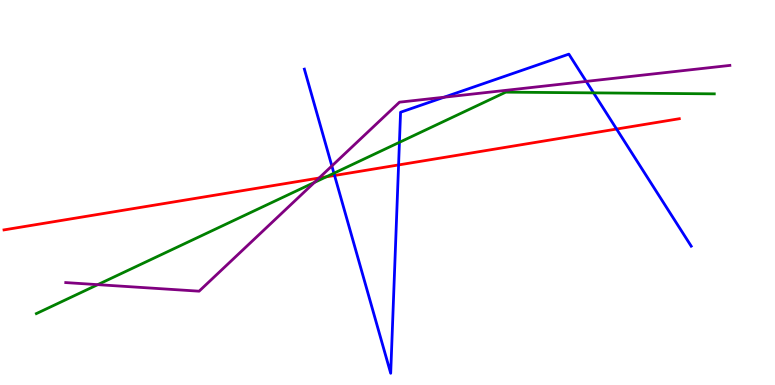[{'lines': ['blue', 'red'], 'intersections': [{'x': 4.32, 'y': 5.44}, {'x': 5.14, 'y': 5.72}, {'x': 7.96, 'y': 6.65}]}, {'lines': ['green', 'red'], 'intersections': [{'x': 4.21, 'y': 5.41}]}, {'lines': ['purple', 'red'], 'intersections': [{'x': 4.12, 'y': 5.38}]}, {'lines': ['blue', 'green'], 'intersections': [{'x': 4.31, 'y': 5.5}, {'x': 5.15, 'y': 6.3}, {'x': 7.66, 'y': 7.59}]}, {'lines': ['blue', 'purple'], 'intersections': [{'x': 4.28, 'y': 5.69}, {'x': 5.73, 'y': 7.47}, {'x': 7.56, 'y': 7.89}]}, {'lines': ['green', 'purple'], 'intersections': [{'x': 1.26, 'y': 2.61}, {'x': 4.06, 'y': 5.26}]}]